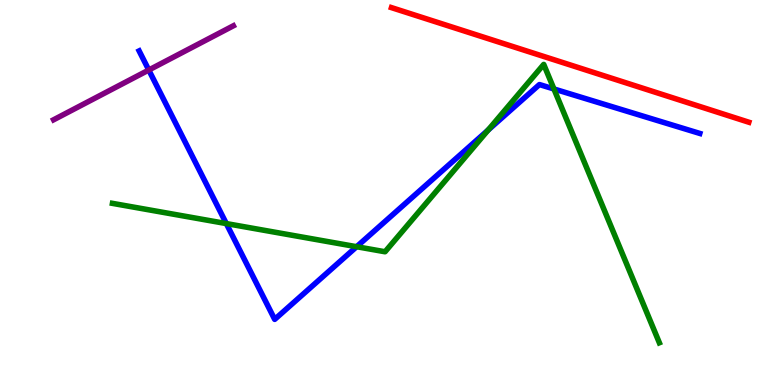[{'lines': ['blue', 'red'], 'intersections': []}, {'lines': ['green', 'red'], 'intersections': []}, {'lines': ['purple', 'red'], 'intersections': []}, {'lines': ['blue', 'green'], 'intersections': [{'x': 2.92, 'y': 4.19}, {'x': 4.6, 'y': 3.59}, {'x': 6.3, 'y': 6.62}, {'x': 7.15, 'y': 7.69}]}, {'lines': ['blue', 'purple'], 'intersections': [{'x': 1.92, 'y': 8.18}]}, {'lines': ['green', 'purple'], 'intersections': []}]